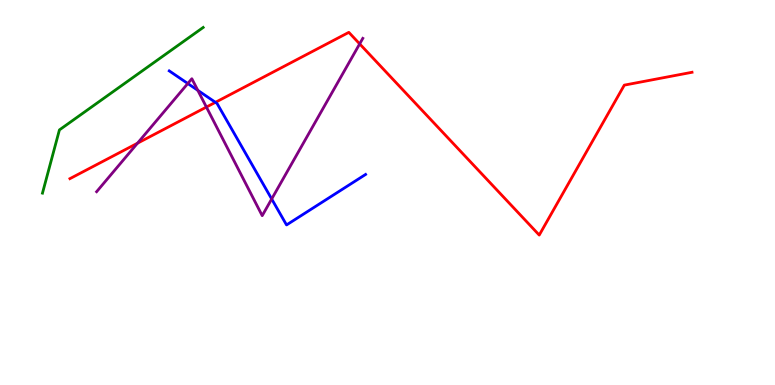[{'lines': ['blue', 'red'], 'intersections': [{'x': 2.78, 'y': 7.34}]}, {'lines': ['green', 'red'], 'intersections': []}, {'lines': ['purple', 'red'], 'intersections': [{'x': 1.77, 'y': 6.28}, {'x': 2.66, 'y': 7.22}, {'x': 4.64, 'y': 8.86}]}, {'lines': ['blue', 'green'], 'intersections': []}, {'lines': ['blue', 'purple'], 'intersections': [{'x': 2.42, 'y': 7.83}, {'x': 2.55, 'y': 7.65}, {'x': 3.51, 'y': 4.83}]}, {'lines': ['green', 'purple'], 'intersections': []}]